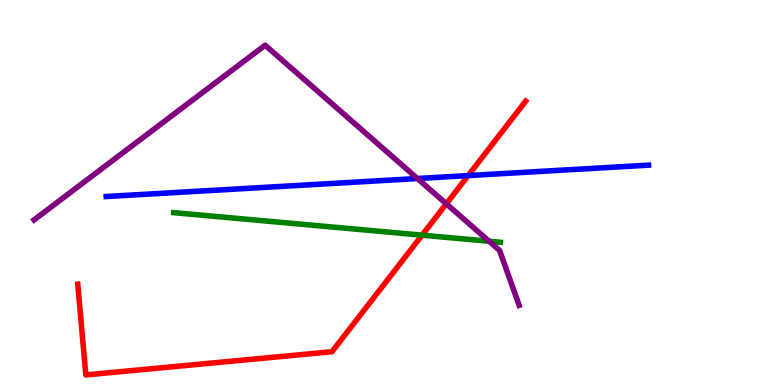[{'lines': ['blue', 'red'], 'intersections': [{'x': 6.04, 'y': 5.44}]}, {'lines': ['green', 'red'], 'intersections': [{'x': 5.45, 'y': 3.89}]}, {'lines': ['purple', 'red'], 'intersections': [{'x': 5.76, 'y': 4.71}]}, {'lines': ['blue', 'green'], 'intersections': []}, {'lines': ['blue', 'purple'], 'intersections': [{'x': 5.39, 'y': 5.36}]}, {'lines': ['green', 'purple'], 'intersections': [{'x': 6.31, 'y': 3.73}]}]